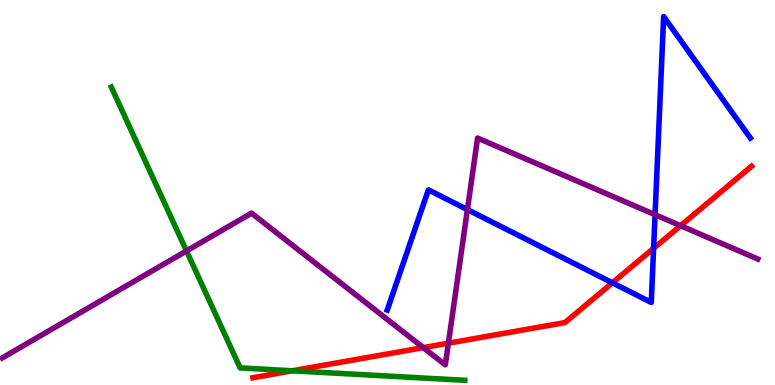[{'lines': ['blue', 'red'], 'intersections': [{'x': 7.9, 'y': 2.65}, {'x': 8.43, 'y': 3.55}]}, {'lines': ['green', 'red'], 'intersections': [{'x': 3.77, 'y': 0.369}]}, {'lines': ['purple', 'red'], 'intersections': [{'x': 5.46, 'y': 0.971}, {'x': 5.79, 'y': 1.09}, {'x': 8.78, 'y': 4.14}]}, {'lines': ['blue', 'green'], 'intersections': []}, {'lines': ['blue', 'purple'], 'intersections': [{'x': 6.03, 'y': 4.56}, {'x': 8.45, 'y': 4.42}]}, {'lines': ['green', 'purple'], 'intersections': [{'x': 2.41, 'y': 3.48}]}]